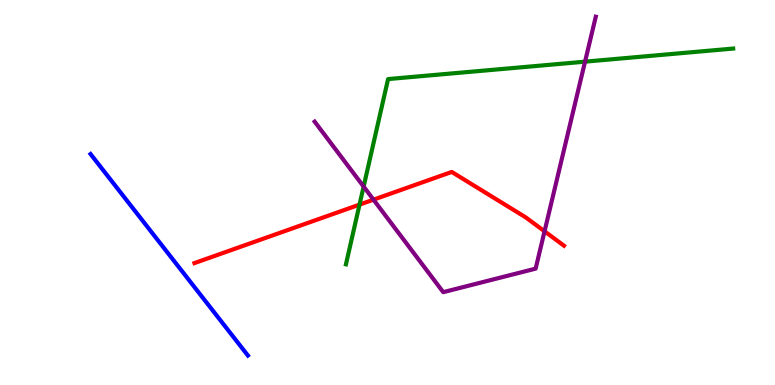[{'lines': ['blue', 'red'], 'intersections': []}, {'lines': ['green', 'red'], 'intersections': [{'x': 4.64, 'y': 4.69}]}, {'lines': ['purple', 'red'], 'intersections': [{'x': 4.82, 'y': 4.81}, {'x': 7.03, 'y': 3.99}]}, {'lines': ['blue', 'green'], 'intersections': []}, {'lines': ['blue', 'purple'], 'intersections': []}, {'lines': ['green', 'purple'], 'intersections': [{'x': 4.69, 'y': 5.15}, {'x': 7.55, 'y': 8.4}]}]